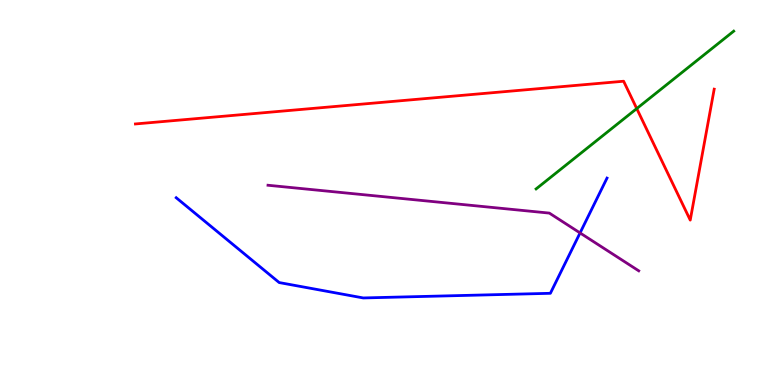[{'lines': ['blue', 'red'], 'intersections': []}, {'lines': ['green', 'red'], 'intersections': [{'x': 8.22, 'y': 7.18}]}, {'lines': ['purple', 'red'], 'intersections': []}, {'lines': ['blue', 'green'], 'intersections': []}, {'lines': ['blue', 'purple'], 'intersections': [{'x': 7.48, 'y': 3.95}]}, {'lines': ['green', 'purple'], 'intersections': []}]